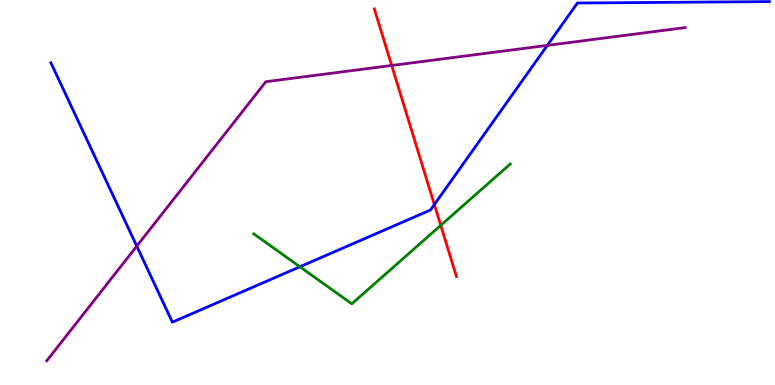[{'lines': ['blue', 'red'], 'intersections': [{'x': 5.6, 'y': 4.69}]}, {'lines': ['green', 'red'], 'intersections': [{'x': 5.69, 'y': 4.15}]}, {'lines': ['purple', 'red'], 'intersections': [{'x': 5.05, 'y': 8.3}]}, {'lines': ['blue', 'green'], 'intersections': [{'x': 3.87, 'y': 3.07}]}, {'lines': ['blue', 'purple'], 'intersections': [{'x': 1.76, 'y': 3.61}, {'x': 7.06, 'y': 8.82}]}, {'lines': ['green', 'purple'], 'intersections': []}]